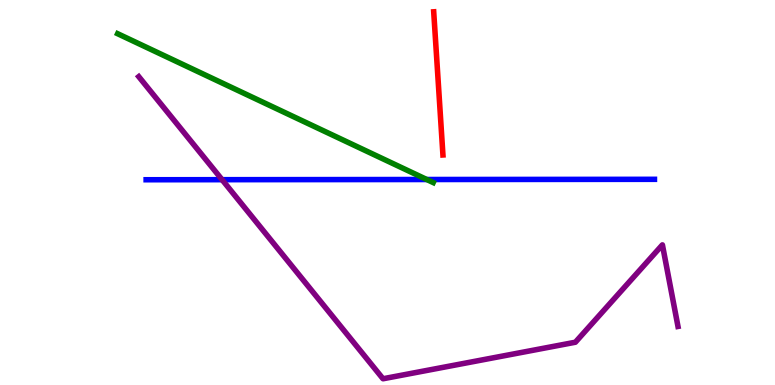[{'lines': ['blue', 'red'], 'intersections': []}, {'lines': ['green', 'red'], 'intersections': []}, {'lines': ['purple', 'red'], 'intersections': []}, {'lines': ['blue', 'green'], 'intersections': [{'x': 5.51, 'y': 5.34}]}, {'lines': ['blue', 'purple'], 'intersections': [{'x': 2.87, 'y': 5.33}]}, {'lines': ['green', 'purple'], 'intersections': []}]